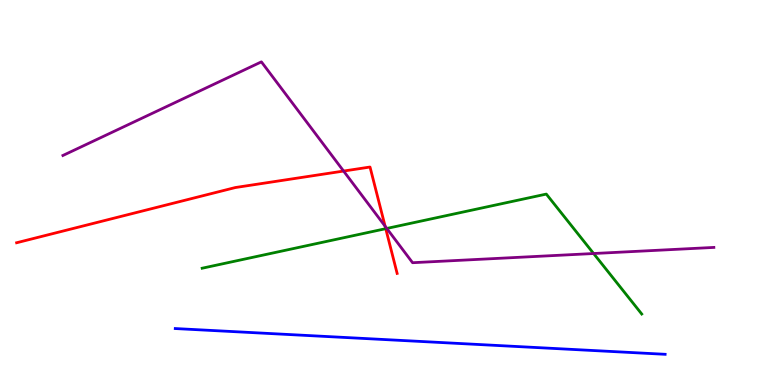[{'lines': ['blue', 'red'], 'intersections': []}, {'lines': ['green', 'red'], 'intersections': [{'x': 4.98, 'y': 4.06}]}, {'lines': ['purple', 'red'], 'intersections': [{'x': 4.43, 'y': 5.56}, {'x': 4.97, 'y': 4.12}]}, {'lines': ['blue', 'green'], 'intersections': []}, {'lines': ['blue', 'purple'], 'intersections': []}, {'lines': ['green', 'purple'], 'intersections': [{'x': 4.99, 'y': 4.07}, {'x': 7.66, 'y': 3.42}]}]